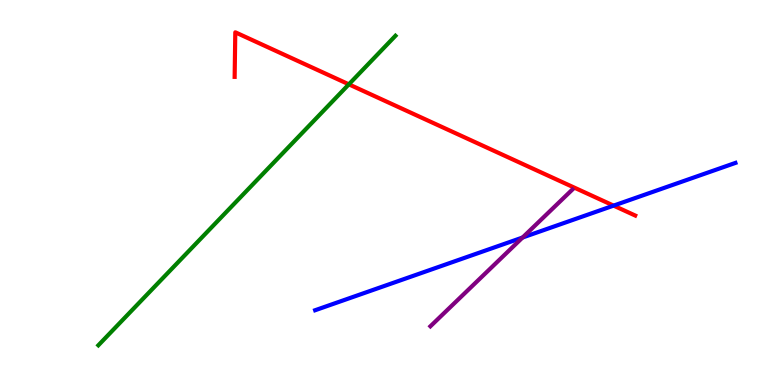[{'lines': ['blue', 'red'], 'intersections': [{'x': 7.92, 'y': 4.66}]}, {'lines': ['green', 'red'], 'intersections': [{'x': 4.5, 'y': 7.81}]}, {'lines': ['purple', 'red'], 'intersections': []}, {'lines': ['blue', 'green'], 'intersections': []}, {'lines': ['blue', 'purple'], 'intersections': [{'x': 6.74, 'y': 3.83}]}, {'lines': ['green', 'purple'], 'intersections': []}]